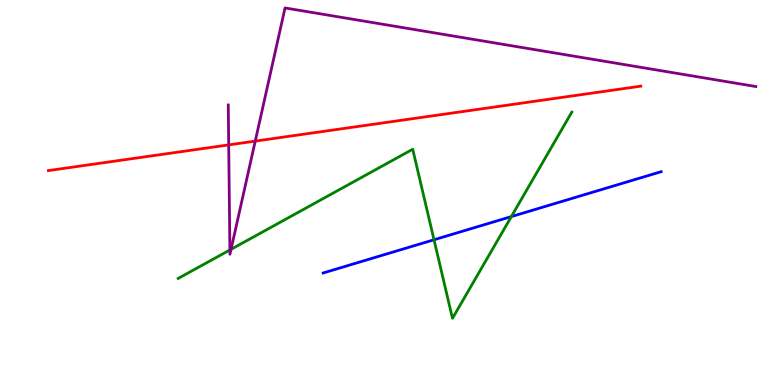[{'lines': ['blue', 'red'], 'intersections': []}, {'lines': ['green', 'red'], 'intersections': []}, {'lines': ['purple', 'red'], 'intersections': [{'x': 2.95, 'y': 6.24}, {'x': 3.29, 'y': 6.33}]}, {'lines': ['blue', 'green'], 'intersections': [{'x': 5.6, 'y': 3.77}, {'x': 6.6, 'y': 4.37}]}, {'lines': ['blue', 'purple'], 'intersections': []}, {'lines': ['green', 'purple'], 'intersections': [{'x': 2.97, 'y': 3.51}, {'x': 2.98, 'y': 3.52}]}]